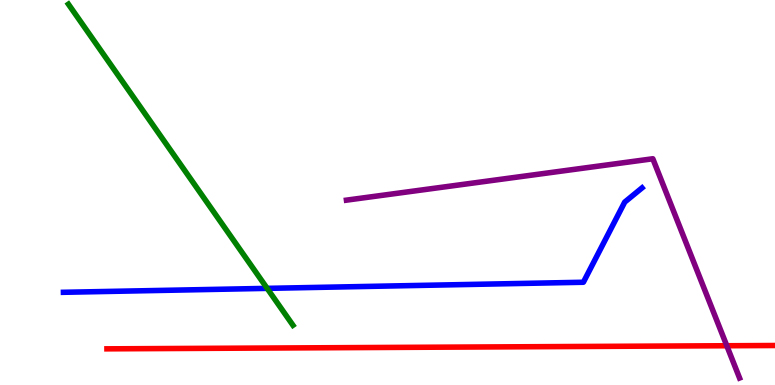[{'lines': ['blue', 'red'], 'intersections': []}, {'lines': ['green', 'red'], 'intersections': []}, {'lines': ['purple', 'red'], 'intersections': [{'x': 9.38, 'y': 1.02}]}, {'lines': ['blue', 'green'], 'intersections': [{'x': 3.45, 'y': 2.51}]}, {'lines': ['blue', 'purple'], 'intersections': []}, {'lines': ['green', 'purple'], 'intersections': []}]